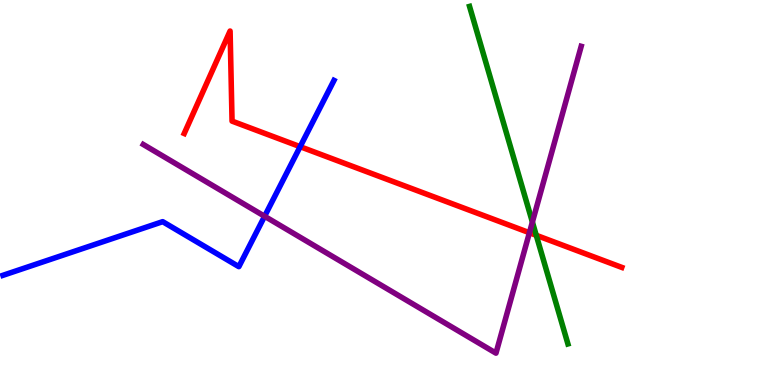[{'lines': ['blue', 'red'], 'intersections': [{'x': 3.87, 'y': 6.19}]}, {'lines': ['green', 'red'], 'intersections': [{'x': 6.92, 'y': 3.89}]}, {'lines': ['purple', 'red'], 'intersections': [{'x': 6.83, 'y': 3.96}]}, {'lines': ['blue', 'green'], 'intersections': []}, {'lines': ['blue', 'purple'], 'intersections': [{'x': 3.41, 'y': 4.38}]}, {'lines': ['green', 'purple'], 'intersections': [{'x': 6.87, 'y': 4.23}]}]